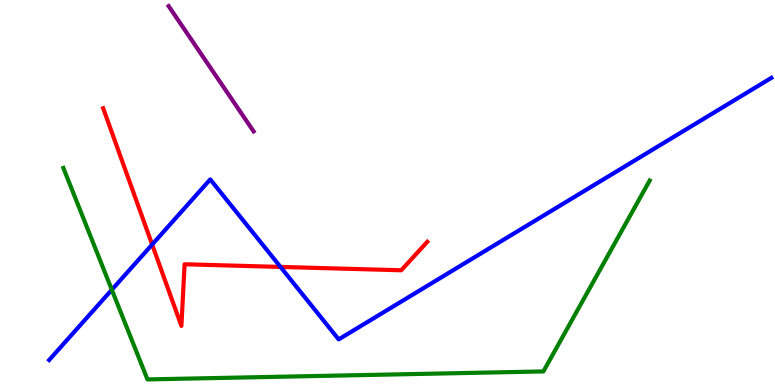[{'lines': ['blue', 'red'], 'intersections': [{'x': 1.96, 'y': 3.65}, {'x': 3.62, 'y': 3.07}]}, {'lines': ['green', 'red'], 'intersections': []}, {'lines': ['purple', 'red'], 'intersections': []}, {'lines': ['blue', 'green'], 'intersections': [{'x': 1.44, 'y': 2.47}]}, {'lines': ['blue', 'purple'], 'intersections': []}, {'lines': ['green', 'purple'], 'intersections': []}]